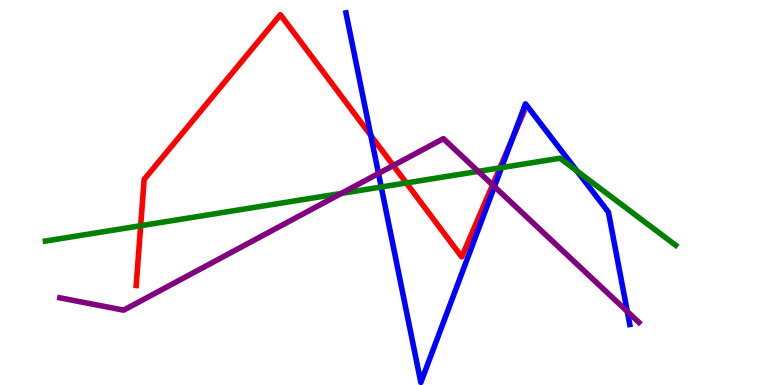[{'lines': ['blue', 'red'], 'intersections': [{'x': 4.78, 'y': 6.48}, {'x': 6.61, 'y': 6.41}]}, {'lines': ['green', 'red'], 'intersections': [{'x': 1.82, 'y': 4.14}, {'x': 5.24, 'y': 5.25}, {'x': 6.45, 'y': 5.64}]}, {'lines': ['purple', 'red'], 'intersections': [{'x': 5.07, 'y': 5.7}, {'x': 6.36, 'y': 5.2}]}, {'lines': ['blue', 'green'], 'intersections': [{'x': 4.92, 'y': 5.14}, {'x': 6.47, 'y': 5.65}, {'x': 7.44, 'y': 5.56}]}, {'lines': ['blue', 'purple'], 'intersections': [{'x': 4.88, 'y': 5.49}, {'x': 6.38, 'y': 5.15}, {'x': 8.09, 'y': 1.91}]}, {'lines': ['green', 'purple'], 'intersections': [{'x': 4.4, 'y': 4.98}, {'x': 6.17, 'y': 5.55}]}]